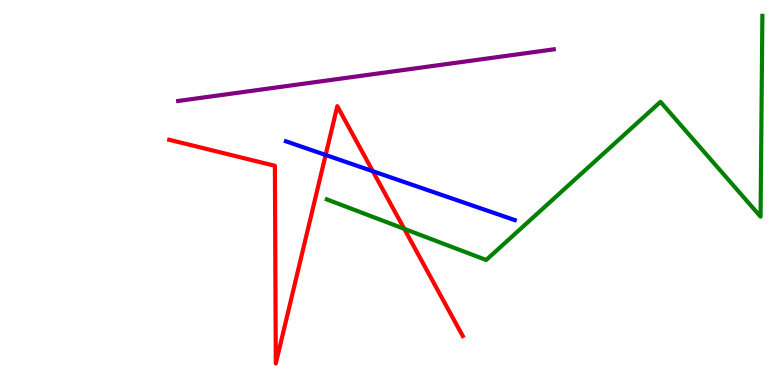[{'lines': ['blue', 'red'], 'intersections': [{'x': 4.2, 'y': 5.97}, {'x': 4.81, 'y': 5.55}]}, {'lines': ['green', 'red'], 'intersections': [{'x': 5.22, 'y': 4.06}]}, {'lines': ['purple', 'red'], 'intersections': []}, {'lines': ['blue', 'green'], 'intersections': []}, {'lines': ['blue', 'purple'], 'intersections': []}, {'lines': ['green', 'purple'], 'intersections': []}]